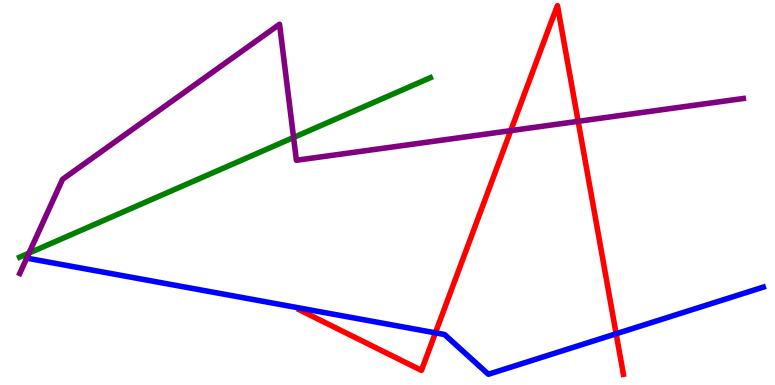[{'lines': ['blue', 'red'], 'intersections': [{'x': 5.62, 'y': 1.35}, {'x': 7.95, 'y': 1.33}]}, {'lines': ['green', 'red'], 'intersections': []}, {'lines': ['purple', 'red'], 'intersections': [{'x': 6.59, 'y': 6.61}, {'x': 7.46, 'y': 6.85}]}, {'lines': ['blue', 'green'], 'intersections': []}, {'lines': ['blue', 'purple'], 'intersections': []}, {'lines': ['green', 'purple'], 'intersections': [{'x': 0.374, 'y': 3.43}, {'x': 3.79, 'y': 6.43}]}]